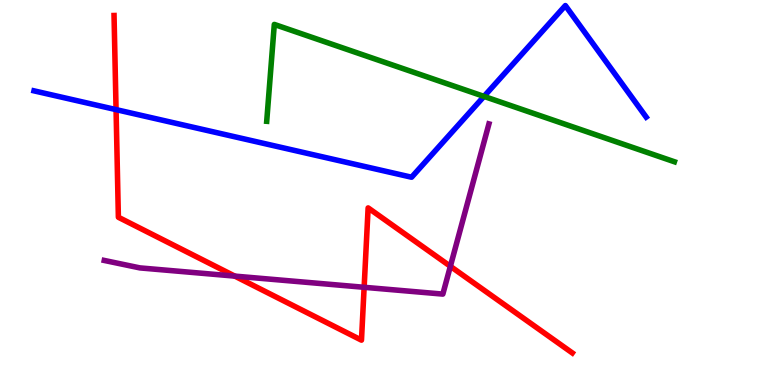[{'lines': ['blue', 'red'], 'intersections': [{'x': 1.5, 'y': 7.15}]}, {'lines': ['green', 'red'], 'intersections': []}, {'lines': ['purple', 'red'], 'intersections': [{'x': 3.03, 'y': 2.83}, {'x': 4.7, 'y': 2.54}, {'x': 5.81, 'y': 3.08}]}, {'lines': ['blue', 'green'], 'intersections': [{'x': 6.25, 'y': 7.5}]}, {'lines': ['blue', 'purple'], 'intersections': []}, {'lines': ['green', 'purple'], 'intersections': []}]